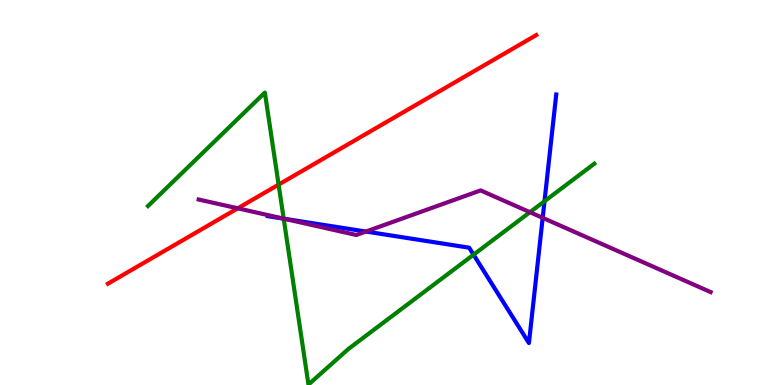[{'lines': ['blue', 'red'], 'intersections': []}, {'lines': ['green', 'red'], 'intersections': [{'x': 3.59, 'y': 5.2}]}, {'lines': ['purple', 'red'], 'intersections': [{'x': 3.07, 'y': 4.59}]}, {'lines': ['blue', 'green'], 'intersections': [{'x': 3.66, 'y': 4.32}, {'x': 6.11, 'y': 3.38}, {'x': 7.03, 'y': 4.77}]}, {'lines': ['blue', 'purple'], 'intersections': [{'x': 3.66, 'y': 4.32}, {'x': 4.72, 'y': 3.99}, {'x': 7.0, 'y': 4.34}]}, {'lines': ['green', 'purple'], 'intersections': [{'x': 3.66, 'y': 4.32}, {'x': 6.84, 'y': 4.49}]}]